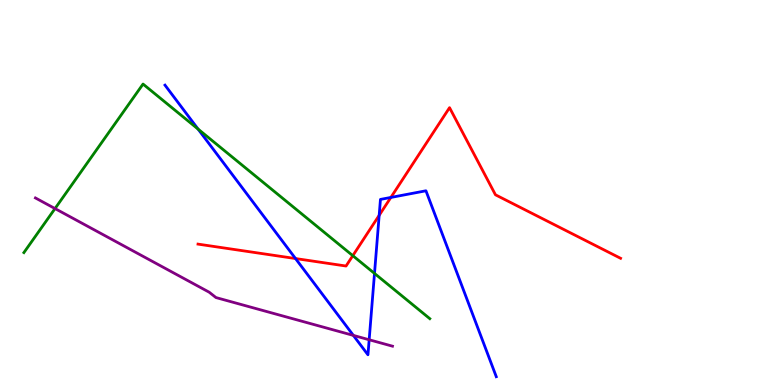[{'lines': ['blue', 'red'], 'intersections': [{'x': 3.81, 'y': 3.28}, {'x': 4.89, 'y': 4.41}, {'x': 5.04, 'y': 4.87}]}, {'lines': ['green', 'red'], 'intersections': [{'x': 4.55, 'y': 3.36}]}, {'lines': ['purple', 'red'], 'intersections': []}, {'lines': ['blue', 'green'], 'intersections': [{'x': 2.56, 'y': 6.65}, {'x': 4.83, 'y': 2.9}]}, {'lines': ['blue', 'purple'], 'intersections': [{'x': 4.56, 'y': 1.29}, {'x': 4.76, 'y': 1.18}]}, {'lines': ['green', 'purple'], 'intersections': [{'x': 0.71, 'y': 4.58}]}]